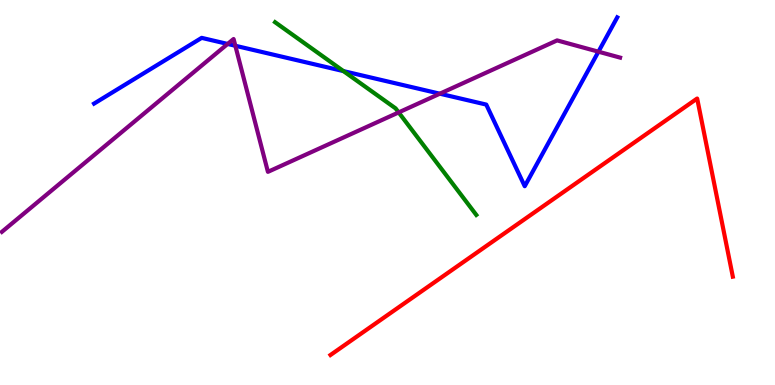[{'lines': ['blue', 'red'], 'intersections': []}, {'lines': ['green', 'red'], 'intersections': []}, {'lines': ['purple', 'red'], 'intersections': []}, {'lines': ['blue', 'green'], 'intersections': [{'x': 4.43, 'y': 8.15}]}, {'lines': ['blue', 'purple'], 'intersections': [{'x': 2.94, 'y': 8.86}, {'x': 3.04, 'y': 8.81}, {'x': 5.68, 'y': 7.57}, {'x': 7.72, 'y': 8.66}]}, {'lines': ['green', 'purple'], 'intersections': [{'x': 5.14, 'y': 7.08}]}]